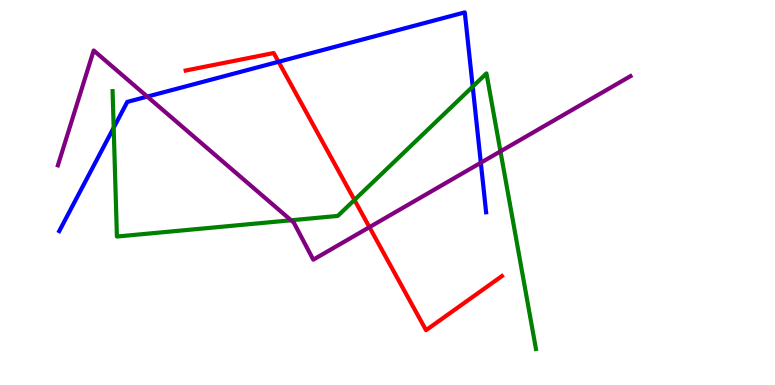[{'lines': ['blue', 'red'], 'intersections': [{'x': 3.59, 'y': 8.4}]}, {'lines': ['green', 'red'], 'intersections': [{'x': 4.57, 'y': 4.81}]}, {'lines': ['purple', 'red'], 'intersections': [{'x': 4.77, 'y': 4.1}]}, {'lines': ['blue', 'green'], 'intersections': [{'x': 1.47, 'y': 6.68}, {'x': 6.1, 'y': 7.75}]}, {'lines': ['blue', 'purple'], 'intersections': [{'x': 1.9, 'y': 7.49}, {'x': 6.2, 'y': 5.77}]}, {'lines': ['green', 'purple'], 'intersections': [{'x': 3.76, 'y': 4.28}, {'x': 6.46, 'y': 6.07}]}]